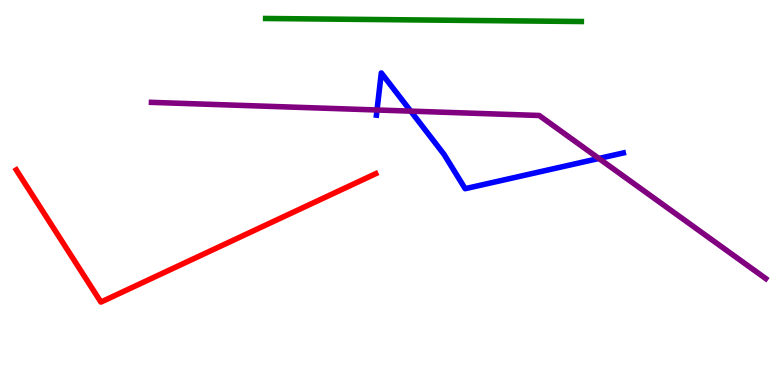[{'lines': ['blue', 'red'], 'intersections': []}, {'lines': ['green', 'red'], 'intersections': []}, {'lines': ['purple', 'red'], 'intersections': []}, {'lines': ['blue', 'green'], 'intersections': []}, {'lines': ['blue', 'purple'], 'intersections': [{'x': 4.86, 'y': 7.14}, {'x': 5.3, 'y': 7.11}, {'x': 7.73, 'y': 5.88}]}, {'lines': ['green', 'purple'], 'intersections': []}]